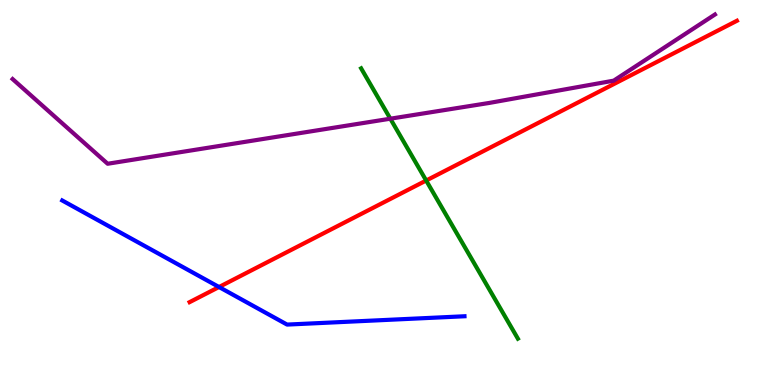[{'lines': ['blue', 'red'], 'intersections': [{'x': 2.83, 'y': 2.54}]}, {'lines': ['green', 'red'], 'intersections': [{'x': 5.5, 'y': 5.31}]}, {'lines': ['purple', 'red'], 'intersections': []}, {'lines': ['blue', 'green'], 'intersections': []}, {'lines': ['blue', 'purple'], 'intersections': []}, {'lines': ['green', 'purple'], 'intersections': [{'x': 5.04, 'y': 6.92}]}]